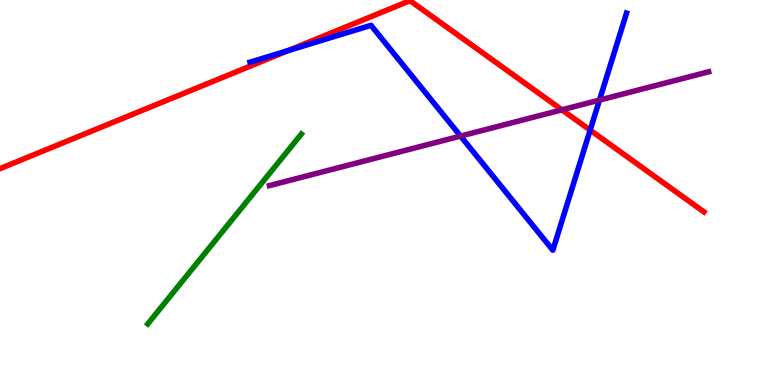[{'lines': ['blue', 'red'], 'intersections': [{'x': 3.72, 'y': 8.69}, {'x': 7.61, 'y': 6.62}]}, {'lines': ['green', 'red'], 'intersections': []}, {'lines': ['purple', 'red'], 'intersections': [{'x': 7.25, 'y': 7.15}]}, {'lines': ['blue', 'green'], 'intersections': []}, {'lines': ['blue', 'purple'], 'intersections': [{'x': 5.94, 'y': 6.47}, {'x': 7.74, 'y': 7.4}]}, {'lines': ['green', 'purple'], 'intersections': []}]